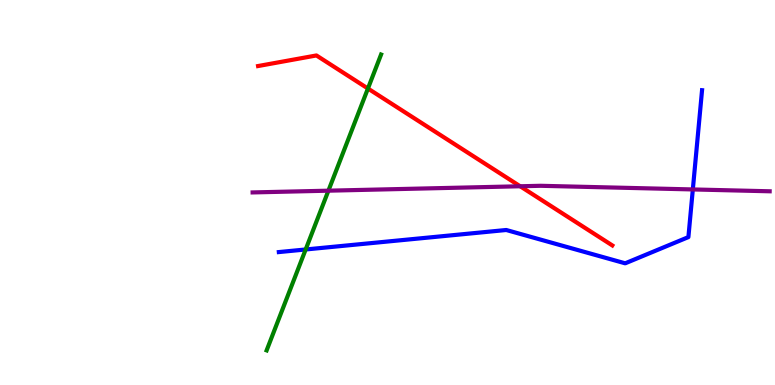[{'lines': ['blue', 'red'], 'intersections': []}, {'lines': ['green', 'red'], 'intersections': [{'x': 4.75, 'y': 7.7}]}, {'lines': ['purple', 'red'], 'intersections': [{'x': 6.71, 'y': 5.16}]}, {'lines': ['blue', 'green'], 'intersections': [{'x': 3.94, 'y': 3.52}]}, {'lines': ['blue', 'purple'], 'intersections': [{'x': 8.94, 'y': 5.08}]}, {'lines': ['green', 'purple'], 'intersections': [{'x': 4.24, 'y': 5.05}]}]